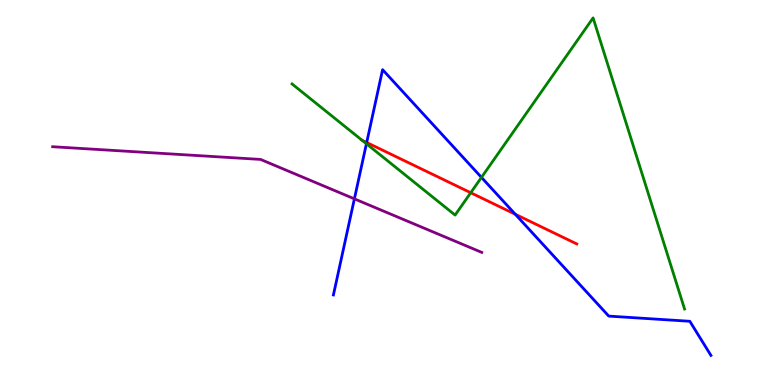[{'lines': ['blue', 'red'], 'intersections': [{'x': 4.73, 'y': 6.3}, {'x': 6.65, 'y': 4.44}]}, {'lines': ['green', 'red'], 'intersections': [{'x': 4.67, 'y': 6.36}, {'x': 6.07, 'y': 4.99}]}, {'lines': ['purple', 'red'], 'intersections': []}, {'lines': ['blue', 'green'], 'intersections': [{'x': 4.73, 'y': 6.27}, {'x': 6.21, 'y': 5.39}]}, {'lines': ['blue', 'purple'], 'intersections': [{'x': 4.57, 'y': 4.83}]}, {'lines': ['green', 'purple'], 'intersections': []}]